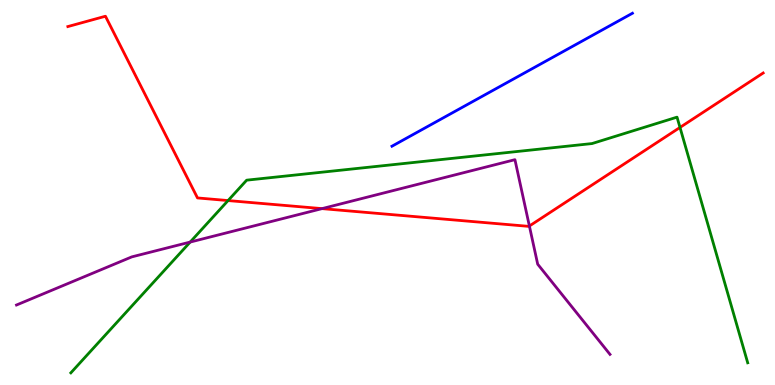[{'lines': ['blue', 'red'], 'intersections': []}, {'lines': ['green', 'red'], 'intersections': [{'x': 2.94, 'y': 4.79}, {'x': 8.77, 'y': 6.69}]}, {'lines': ['purple', 'red'], 'intersections': [{'x': 4.15, 'y': 4.58}, {'x': 6.83, 'y': 4.13}]}, {'lines': ['blue', 'green'], 'intersections': []}, {'lines': ['blue', 'purple'], 'intersections': []}, {'lines': ['green', 'purple'], 'intersections': [{'x': 2.45, 'y': 3.71}]}]